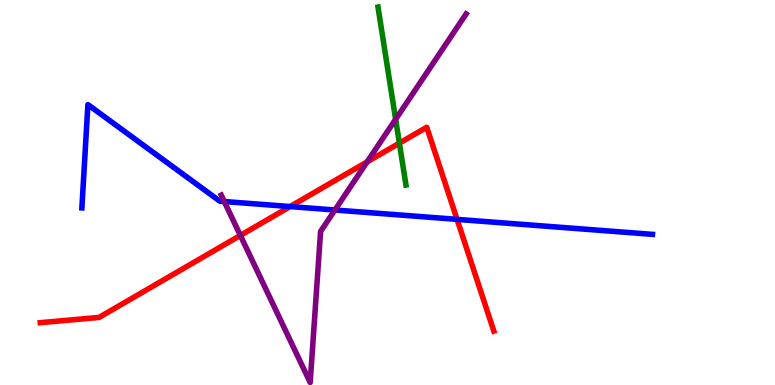[{'lines': ['blue', 'red'], 'intersections': [{'x': 3.74, 'y': 4.63}, {'x': 5.9, 'y': 4.3}]}, {'lines': ['green', 'red'], 'intersections': [{'x': 5.15, 'y': 6.28}]}, {'lines': ['purple', 'red'], 'intersections': [{'x': 3.1, 'y': 3.89}, {'x': 4.74, 'y': 5.8}]}, {'lines': ['blue', 'green'], 'intersections': []}, {'lines': ['blue', 'purple'], 'intersections': [{'x': 2.89, 'y': 4.77}, {'x': 4.32, 'y': 4.55}]}, {'lines': ['green', 'purple'], 'intersections': [{'x': 5.1, 'y': 6.9}]}]